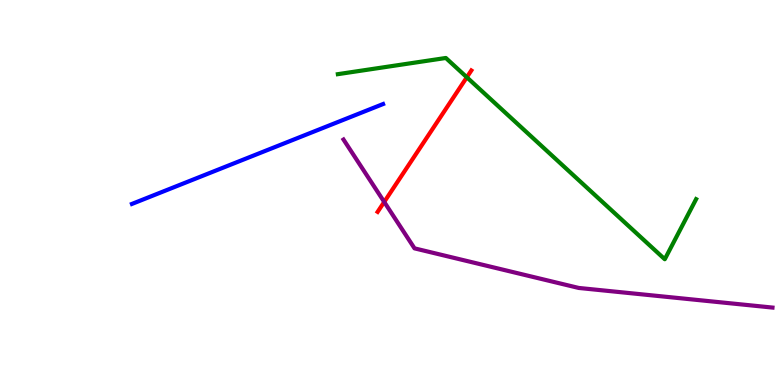[{'lines': ['blue', 'red'], 'intersections': []}, {'lines': ['green', 'red'], 'intersections': [{'x': 6.02, 'y': 7.99}]}, {'lines': ['purple', 'red'], 'intersections': [{'x': 4.96, 'y': 4.75}]}, {'lines': ['blue', 'green'], 'intersections': []}, {'lines': ['blue', 'purple'], 'intersections': []}, {'lines': ['green', 'purple'], 'intersections': []}]